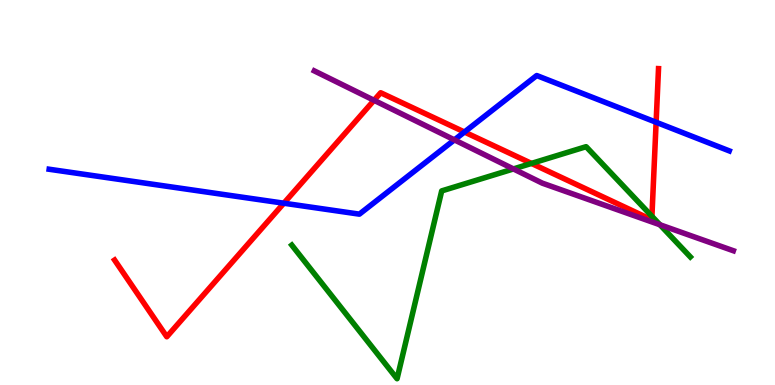[{'lines': ['blue', 'red'], 'intersections': [{'x': 3.66, 'y': 4.72}, {'x': 5.99, 'y': 6.57}, {'x': 8.47, 'y': 6.82}]}, {'lines': ['green', 'red'], 'intersections': [{'x': 6.86, 'y': 5.76}, {'x': 8.41, 'y': 4.38}]}, {'lines': ['purple', 'red'], 'intersections': [{'x': 4.83, 'y': 7.39}]}, {'lines': ['blue', 'green'], 'intersections': []}, {'lines': ['blue', 'purple'], 'intersections': [{'x': 5.86, 'y': 6.37}]}, {'lines': ['green', 'purple'], 'intersections': [{'x': 6.63, 'y': 5.61}, {'x': 8.52, 'y': 4.16}]}]